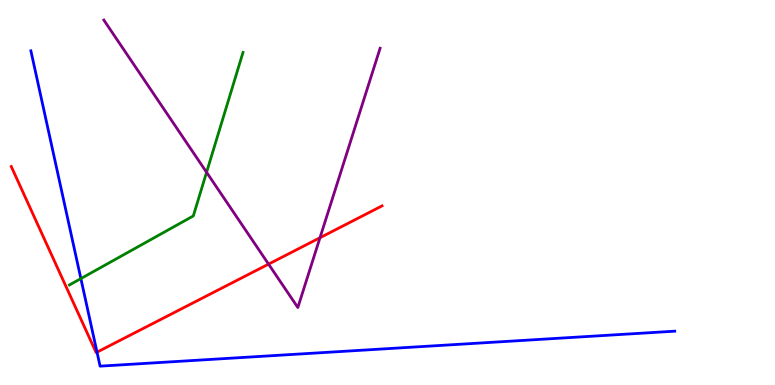[{'lines': ['blue', 'red'], 'intersections': [{'x': 1.25, 'y': 0.853}]}, {'lines': ['green', 'red'], 'intersections': []}, {'lines': ['purple', 'red'], 'intersections': [{'x': 3.47, 'y': 3.14}, {'x': 4.13, 'y': 3.83}]}, {'lines': ['blue', 'green'], 'intersections': [{'x': 1.04, 'y': 2.76}]}, {'lines': ['blue', 'purple'], 'intersections': []}, {'lines': ['green', 'purple'], 'intersections': [{'x': 2.67, 'y': 5.52}]}]